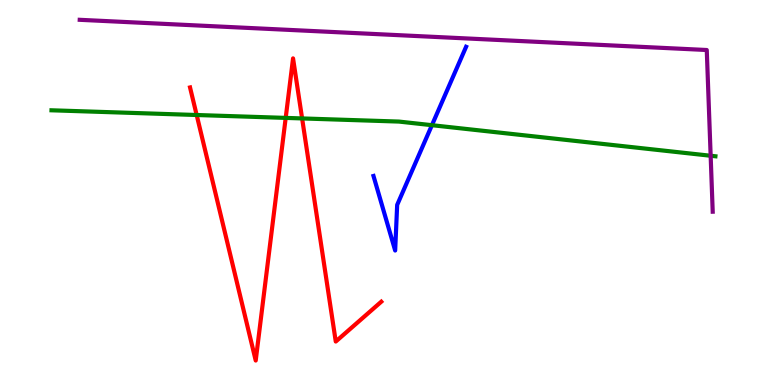[{'lines': ['blue', 'red'], 'intersections': []}, {'lines': ['green', 'red'], 'intersections': [{'x': 2.54, 'y': 7.01}, {'x': 3.69, 'y': 6.94}, {'x': 3.9, 'y': 6.92}]}, {'lines': ['purple', 'red'], 'intersections': []}, {'lines': ['blue', 'green'], 'intersections': [{'x': 5.57, 'y': 6.75}]}, {'lines': ['blue', 'purple'], 'intersections': []}, {'lines': ['green', 'purple'], 'intersections': [{'x': 9.17, 'y': 5.95}]}]